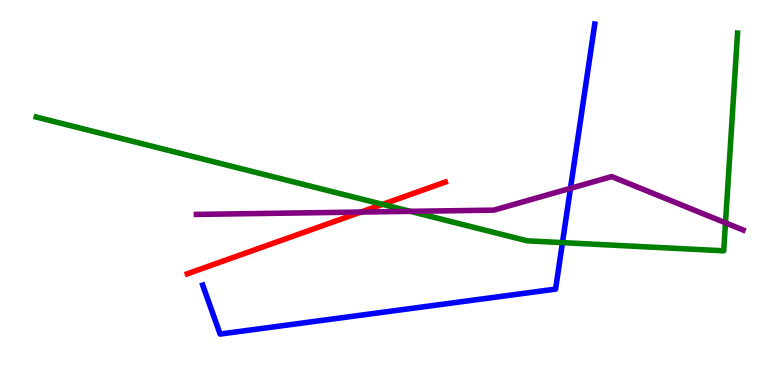[{'lines': ['blue', 'red'], 'intersections': []}, {'lines': ['green', 'red'], 'intersections': [{'x': 4.94, 'y': 4.69}]}, {'lines': ['purple', 'red'], 'intersections': [{'x': 4.66, 'y': 4.49}]}, {'lines': ['blue', 'green'], 'intersections': [{'x': 7.26, 'y': 3.7}]}, {'lines': ['blue', 'purple'], 'intersections': [{'x': 7.36, 'y': 5.11}]}, {'lines': ['green', 'purple'], 'intersections': [{'x': 5.29, 'y': 4.51}, {'x': 9.36, 'y': 4.21}]}]